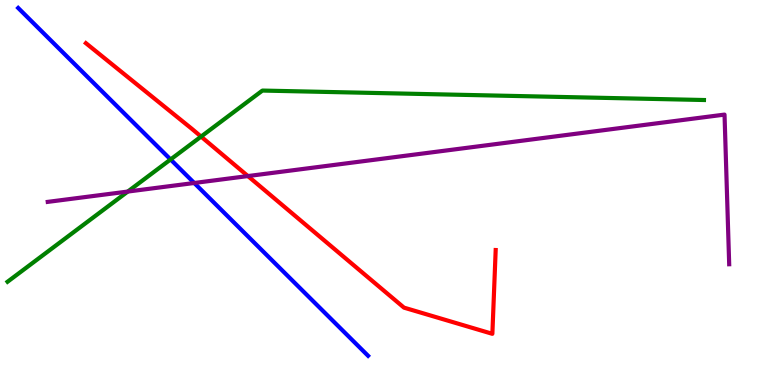[{'lines': ['blue', 'red'], 'intersections': []}, {'lines': ['green', 'red'], 'intersections': [{'x': 2.59, 'y': 6.45}]}, {'lines': ['purple', 'red'], 'intersections': [{'x': 3.2, 'y': 5.43}]}, {'lines': ['blue', 'green'], 'intersections': [{'x': 2.2, 'y': 5.86}]}, {'lines': ['blue', 'purple'], 'intersections': [{'x': 2.51, 'y': 5.25}]}, {'lines': ['green', 'purple'], 'intersections': [{'x': 1.65, 'y': 5.02}]}]